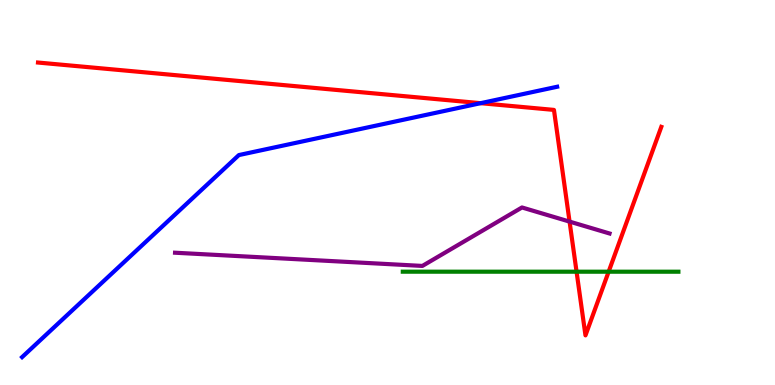[{'lines': ['blue', 'red'], 'intersections': [{'x': 6.2, 'y': 7.32}]}, {'lines': ['green', 'red'], 'intersections': [{'x': 7.44, 'y': 2.94}, {'x': 7.85, 'y': 2.94}]}, {'lines': ['purple', 'red'], 'intersections': [{'x': 7.35, 'y': 4.24}]}, {'lines': ['blue', 'green'], 'intersections': []}, {'lines': ['blue', 'purple'], 'intersections': []}, {'lines': ['green', 'purple'], 'intersections': []}]